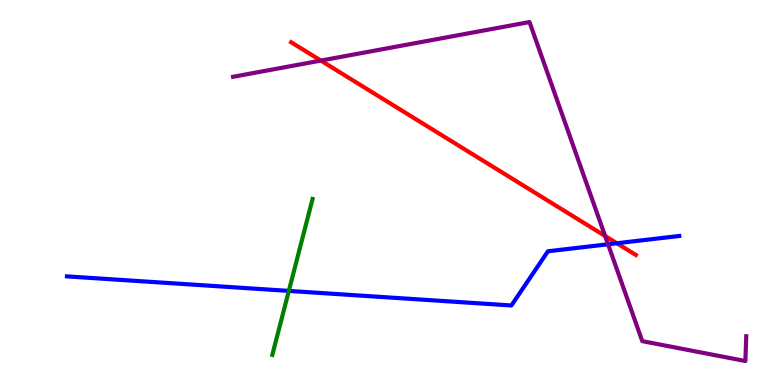[{'lines': ['blue', 'red'], 'intersections': [{'x': 7.96, 'y': 3.68}]}, {'lines': ['green', 'red'], 'intersections': []}, {'lines': ['purple', 'red'], 'intersections': [{'x': 4.14, 'y': 8.43}, {'x': 7.81, 'y': 3.87}]}, {'lines': ['blue', 'green'], 'intersections': [{'x': 3.73, 'y': 2.44}]}, {'lines': ['blue', 'purple'], 'intersections': [{'x': 7.85, 'y': 3.66}]}, {'lines': ['green', 'purple'], 'intersections': []}]